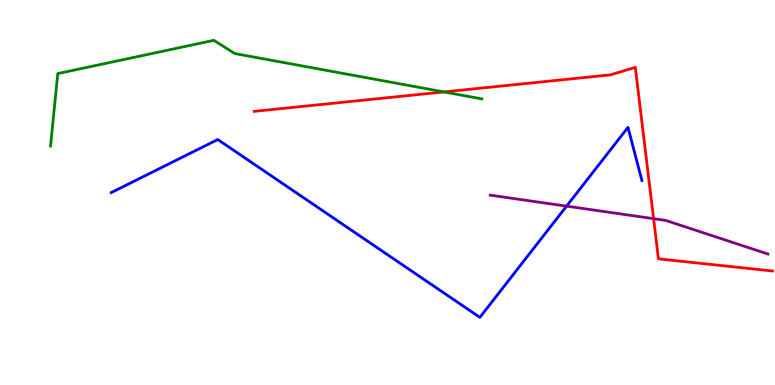[{'lines': ['blue', 'red'], 'intersections': []}, {'lines': ['green', 'red'], 'intersections': [{'x': 5.73, 'y': 7.61}]}, {'lines': ['purple', 'red'], 'intersections': [{'x': 8.43, 'y': 4.32}]}, {'lines': ['blue', 'green'], 'intersections': []}, {'lines': ['blue', 'purple'], 'intersections': [{'x': 7.31, 'y': 4.65}]}, {'lines': ['green', 'purple'], 'intersections': []}]